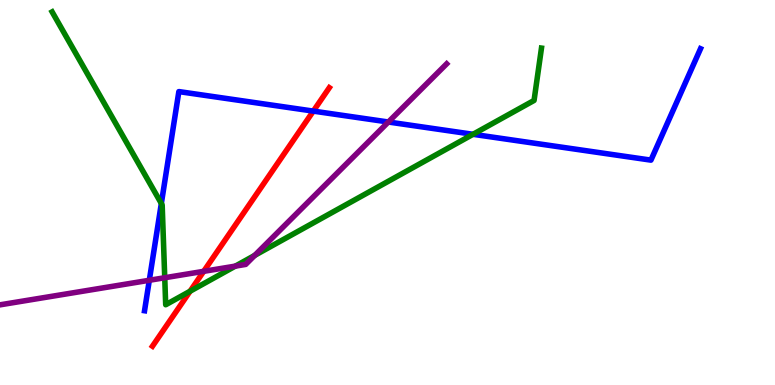[{'lines': ['blue', 'red'], 'intersections': [{'x': 4.04, 'y': 7.11}]}, {'lines': ['green', 'red'], 'intersections': [{'x': 2.45, 'y': 2.44}]}, {'lines': ['purple', 'red'], 'intersections': [{'x': 2.63, 'y': 2.95}]}, {'lines': ['blue', 'green'], 'intersections': [{'x': 2.08, 'y': 4.71}, {'x': 6.1, 'y': 6.51}]}, {'lines': ['blue', 'purple'], 'intersections': [{'x': 1.93, 'y': 2.72}, {'x': 5.01, 'y': 6.83}]}, {'lines': ['green', 'purple'], 'intersections': [{'x': 2.13, 'y': 2.79}, {'x': 3.04, 'y': 3.09}, {'x': 3.29, 'y': 3.37}]}]